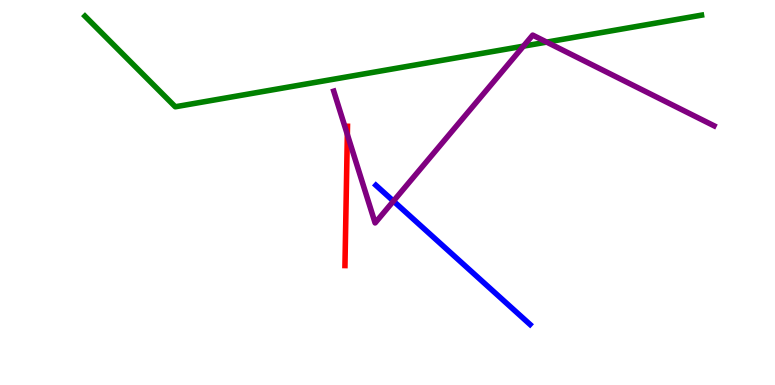[{'lines': ['blue', 'red'], 'intersections': []}, {'lines': ['green', 'red'], 'intersections': []}, {'lines': ['purple', 'red'], 'intersections': [{'x': 4.48, 'y': 6.51}]}, {'lines': ['blue', 'green'], 'intersections': []}, {'lines': ['blue', 'purple'], 'intersections': [{'x': 5.08, 'y': 4.78}]}, {'lines': ['green', 'purple'], 'intersections': [{'x': 6.75, 'y': 8.8}, {'x': 7.05, 'y': 8.91}]}]